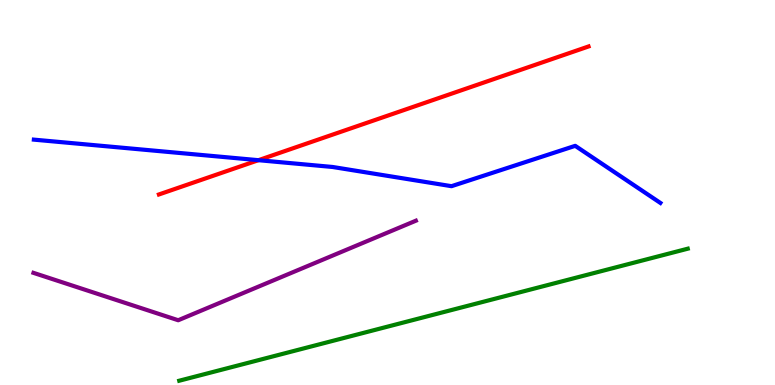[{'lines': ['blue', 'red'], 'intersections': [{'x': 3.33, 'y': 5.84}]}, {'lines': ['green', 'red'], 'intersections': []}, {'lines': ['purple', 'red'], 'intersections': []}, {'lines': ['blue', 'green'], 'intersections': []}, {'lines': ['blue', 'purple'], 'intersections': []}, {'lines': ['green', 'purple'], 'intersections': []}]